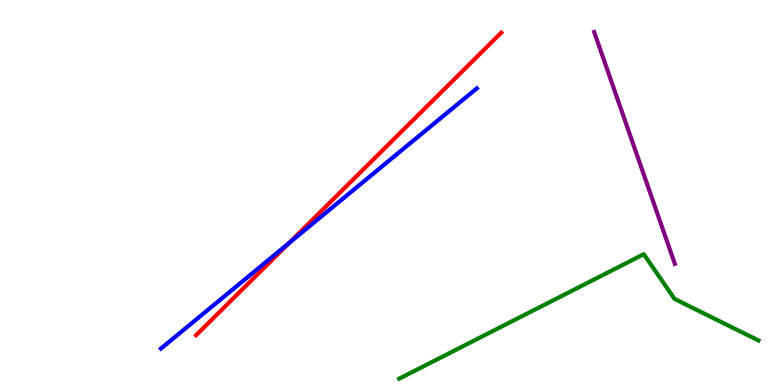[{'lines': ['blue', 'red'], 'intersections': [{'x': 3.73, 'y': 3.69}]}, {'lines': ['green', 'red'], 'intersections': []}, {'lines': ['purple', 'red'], 'intersections': []}, {'lines': ['blue', 'green'], 'intersections': []}, {'lines': ['blue', 'purple'], 'intersections': []}, {'lines': ['green', 'purple'], 'intersections': []}]